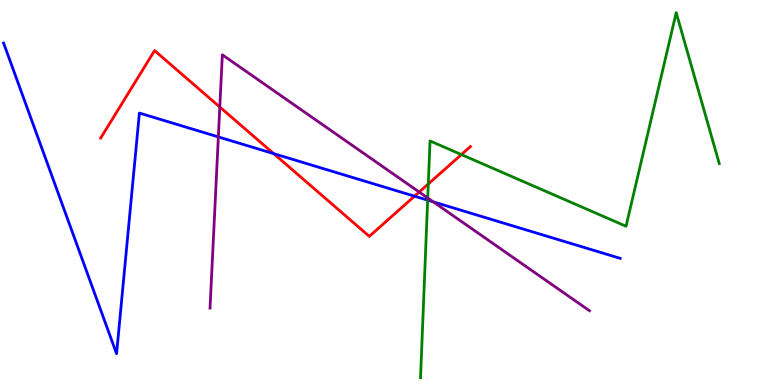[{'lines': ['blue', 'red'], 'intersections': [{'x': 3.53, 'y': 6.01}, {'x': 5.35, 'y': 4.9}]}, {'lines': ['green', 'red'], 'intersections': [{'x': 5.53, 'y': 5.22}, {'x': 5.95, 'y': 5.98}]}, {'lines': ['purple', 'red'], 'intersections': [{'x': 2.84, 'y': 7.22}, {'x': 5.41, 'y': 5.01}]}, {'lines': ['blue', 'green'], 'intersections': [{'x': 5.52, 'y': 4.8}]}, {'lines': ['blue', 'purple'], 'intersections': [{'x': 2.82, 'y': 6.44}, {'x': 5.59, 'y': 4.76}]}, {'lines': ['green', 'purple'], 'intersections': [{'x': 5.52, 'y': 4.86}]}]